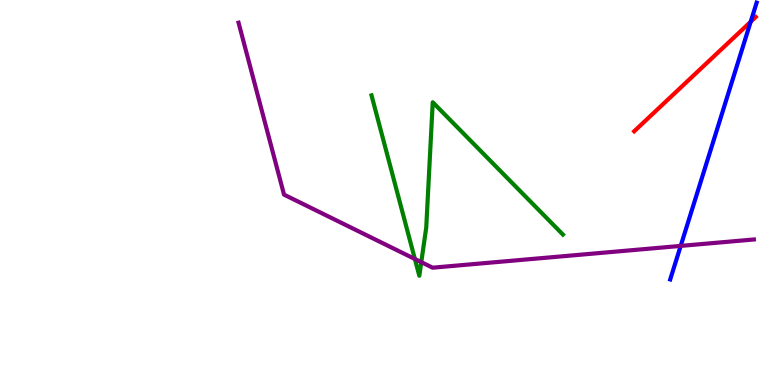[{'lines': ['blue', 'red'], 'intersections': [{'x': 9.69, 'y': 9.43}]}, {'lines': ['green', 'red'], 'intersections': []}, {'lines': ['purple', 'red'], 'intersections': []}, {'lines': ['blue', 'green'], 'intersections': []}, {'lines': ['blue', 'purple'], 'intersections': [{'x': 8.78, 'y': 3.61}]}, {'lines': ['green', 'purple'], 'intersections': [{'x': 5.35, 'y': 3.27}, {'x': 5.44, 'y': 3.19}]}]